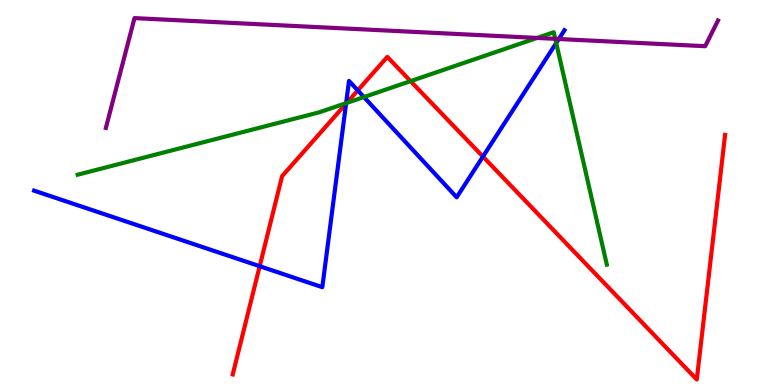[{'lines': ['blue', 'red'], 'intersections': [{'x': 3.35, 'y': 3.09}, {'x': 4.47, 'y': 7.31}, {'x': 4.62, 'y': 7.65}, {'x': 6.23, 'y': 5.93}]}, {'lines': ['green', 'red'], 'intersections': [{'x': 4.47, 'y': 7.33}, {'x': 5.3, 'y': 7.89}]}, {'lines': ['purple', 'red'], 'intersections': []}, {'lines': ['blue', 'green'], 'intersections': [{'x': 4.47, 'y': 7.32}, {'x': 4.7, 'y': 7.48}, {'x': 7.18, 'y': 8.88}]}, {'lines': ['blue', 'purple'], 'intersections': [{'x': 7.21, 'y': 8.99}]}, {'lines': ['green', 'purple'], 'intersections': [{'x': 6.93, 'y': 9.01}, {'x': 7.16, 'y': 8.99}]}]